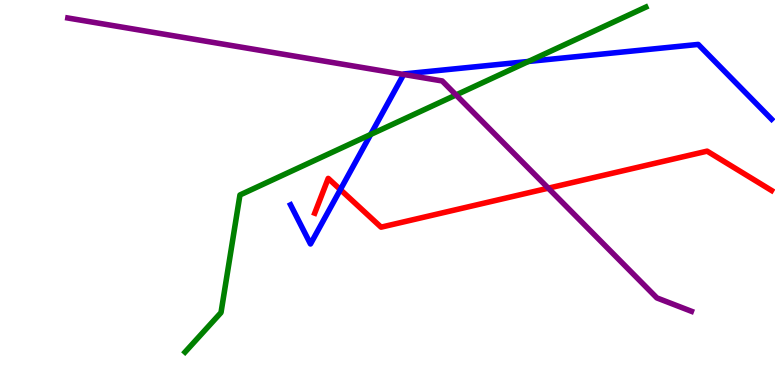[{'lines': ['blue', 'red'], 'intersections': [{'x': 4.39, 'y': 5.08}]}, {'lines': ['green', 'red'], 'intersections': []}, {'lines': ['purple', 'red'], 'intersections': [{'x': 7.07, 'y': 5.11}]}, {'lines': ['blue', 'green'], 'intersections': [{'x': 4.78, 'y': 6.51}, {'x': 6.82, 'y': 8.4}]}, {'lines': ['blue', 'purple'], 'intersections': [{'x': 5.21, 'y': 8.07}]}, {'lines': ['green', 'purple'], 'intersections': [{'x': 5.88, 'y': 7.53}]}]